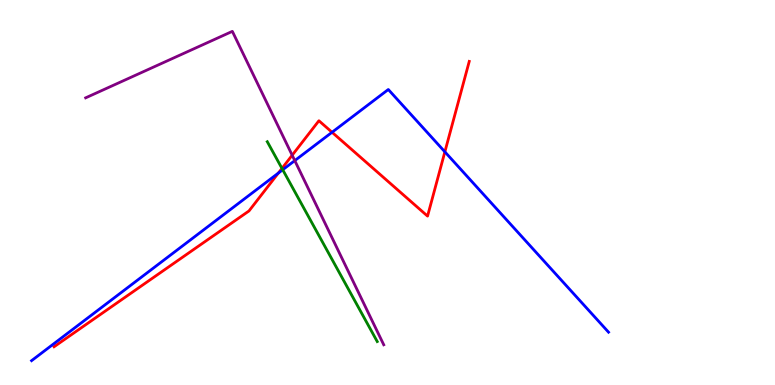[{'lines': ['blue', 'red'], 'intersections': [{'x': 3.59, 'y': 5.5}, {'x': 4.28, 'y': 6.56}, {'x': 5.74, 'y': 6.06}]}, {'lines': ['green', 'red'], 'intersections': [{'x': 3.64, 'y': 5.63}]}, {'lines': ['purple', 'red'], 'intersections': [{'x': 3.77, 'y': 5.97}]}, {'lines': ['blue', 'green'], 'intersections': [{'x': 3.65, 'y': 5.59}]}, {'lines': ['blue', 'purple'], 'intersections': [{'x': 3.8, 'y': 5.83}]}, {'lines': ['green', 'purple'], 'intersections': []}]